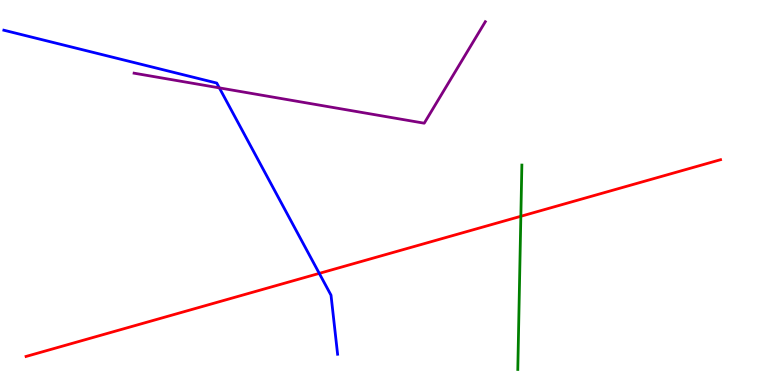[{'lines': ['blue', 'red'], 'intersections': [{'x': 4.12, 'y': 2.9}]}, {'lines': ['green', 'red'], 'intersections': [{'x': 6.72, 'y': 4.38}]}, {'lines': ['purple', 'red'], 'intersections': []}, {'lines': ['blue', 'green'], 'intersections': []}, {'lines': ['blue', 'purple'], 'intersections': [{'x': 2.83, 'y': 7.72}]}, {'lines': ['green', 'purple'], 'intersections': []}]